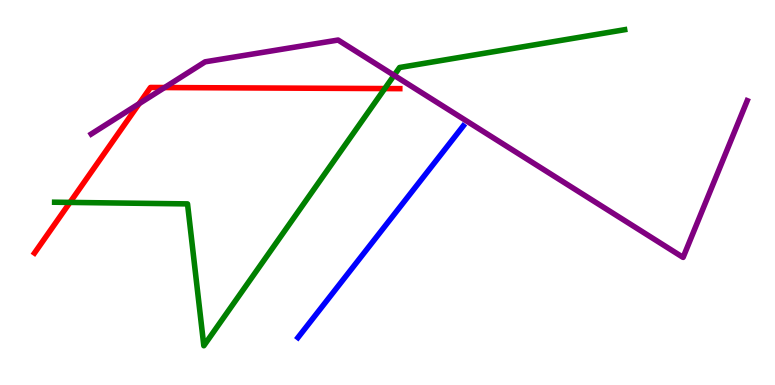[{'lines': ['blue', 'red'], 'intersections': []}, {'lines': ['green', 'red'], 'intersections': [{'x': 0.903, 'y': 4.74}, {'x': 4.96, 'y': 7.7}]}, {'lines': ['purple', 'red'], 'intersections': [{'x': 1.8, 'y': 7.31}, {'x': 2.12, 'y': 7.73}]}, {'lines': ['blue', 'green'], 'intersections': []}, {'lines': ['blue', 'purple'], 'intersections': []}, {'lines': ['green', 'purple'], 'intersections': [{'x': 5.09, 'y': 8.04}]}]